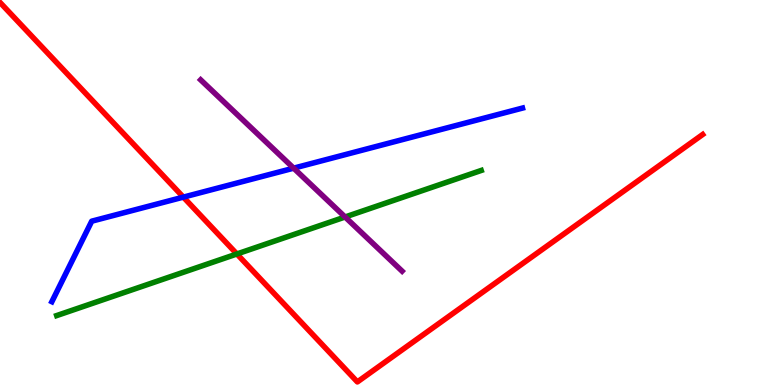[{'lines': ['blue', 'red'], 'intersections': [{'x': 2.37, 'y': 4.88}]}, {'lines': ['green', 'red'], 'intersections': [{'x': 3.06, 'y': 3.4}]}, {'lines': ['purple', 'red'], 'intersections': []}, {'lines': ['blue', 'green'], 'intersections': []}, {'lines': ['blue', 'purple'], 'intersections': [{'x': 3.79, 'y': 5.63}]}, {'lines': ['green', 'purple'], 'intersections': [{'x': 4.45, 'y': 4.36}]}]